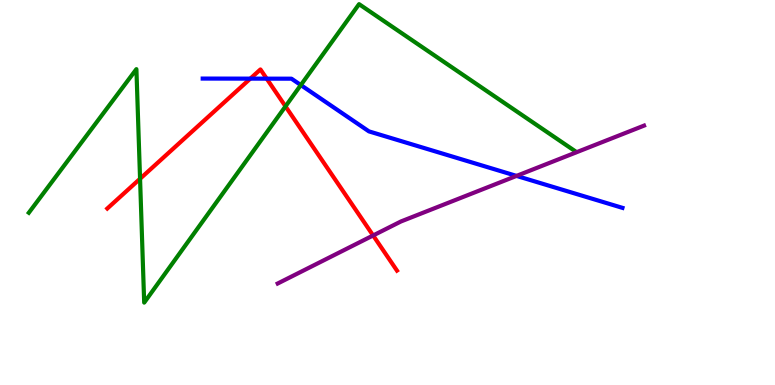[{'lines': ['blue', 'red'], 'intersections': [{'x': 3.23, 'y': 7.96}, {'x': 3.44, 'y': 7.96}]}, {'lines': ['green', 'red'], 'intersections': [{'x': 1.81, 'y': 5.36}, {'x': 3.68, 'y': 7.24}]}, {'lines': ['purple', 'red'], 'intersections': [{'x': 4.81, 'y': 3.88}]}, {'lines': ['blue', 'green'], 'intersections': [{'x': 3.88, 'y': 7.79}]}, {'lines': ['blue', 'purple'], 'intersections': [{'x': 6.66, 'y': 5.43}]}, {'lines': ['green', 'purple'], 'intersections': []}]